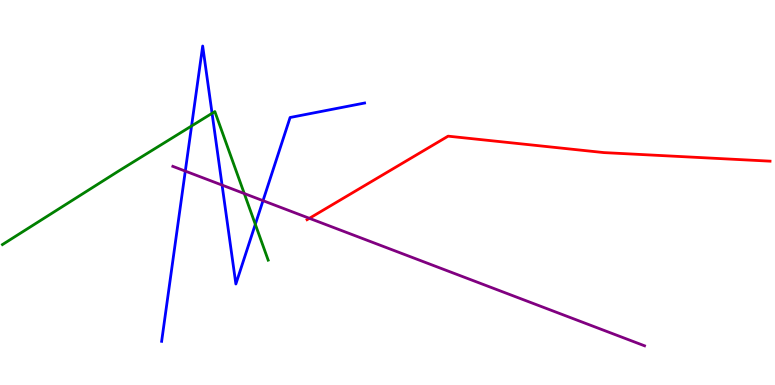[{'lines': ['blue', 'red'], 'intersections': []}, {'lines': ['green', 'red'], 'intersections': []}, {'lines': ['purple', 'red'], 'intersections': [{'x': 3.99, 'y': 4.33}]}, {'lines': ['blue', 'green'], 'intersections': [{'x': 2.47, 'y': 6.73}, {'x': 2.74, 'y': 7.06}, {'x': 3.29, 'y': 4.17}]}, {'lines': ['blue', 'purple'], 'intersections': [{'x': 2.39, 'y': 5.56}, {'x': 2.87, 'y': 5.19}, {'x': 3.39, 'y': 4.79}]}, {'lines': ['green', 'purple'], 'intersections': [{'x': 3.15, 'y': 4.97}]}]